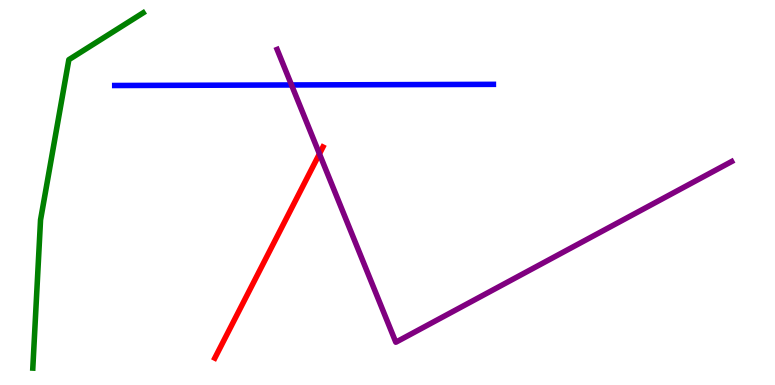[{'lines': ['blue', 'red'], 'intersections': []}, {'lines': ['green', 'red'], 'intersections': []}, {'lines': ['purple', 'red'], 'intersections': [{'x': 4.12, 'y': 6.0}]}, {'lines': ['blue', 'green'], 'intersections': []}, {'lines': ['blue', 'purple'], 'intersections': [{'x': 3.76, 'y': 7.79}]}, {'lines': ['green', 'purple'], 'intersections': []}]